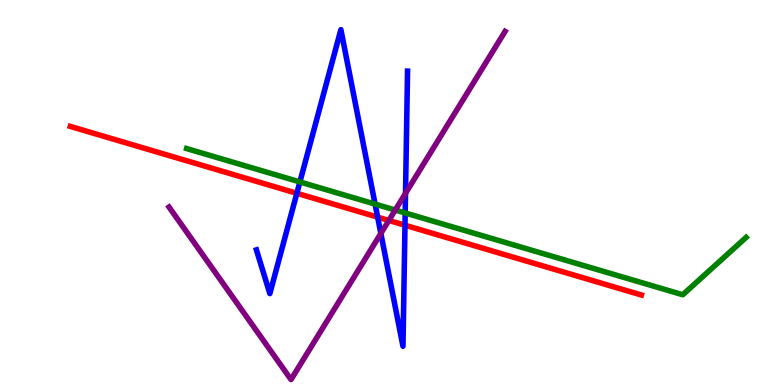[{'lines': ['blue', 'red'], 'intersections': [{'x': 3.83, 'y': 4.98}, {'x': 4.87, 'y': 4.36}, {'x': 5.23, 'y': 4.15}]}, {'lines': ['green', 'red'], 'intersections': []}, {'lines': ['purple', 'red'], 'intersections': [{'x': 5.02, 'y': 4.27}]}, {'lines': ['blue', 'green'], 'intersections': [{'x': 3.87, 'y': 5.27}, {'x': 4.84, 'y': 4.7}, {'x': 5.23, 'y': 4.47}]}, {'lines': ['blue', 'purple'], 'intersections': [{'x': 4.91, 'y': 3.94}, {'x': 5.23, 'y': 4.98}]}, {'lines': ['green', 'purple'], 'intersections': [{'x': 5.1, 'y': 4.54}]}]